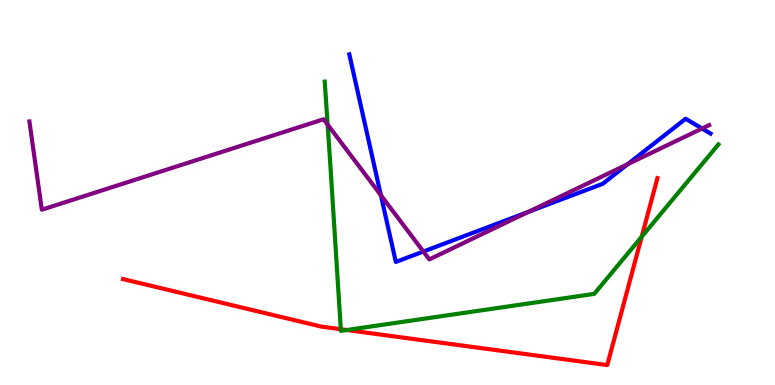[{'lines': ['blue', 'red'], 'intersections': []}, {'lines': ['green', 'red'], 'intersections': [{'x': 4.4, 'y': 1.45}, {'x': 4.47, 'y': 1.43}, {'x': 8.28, 'y': 3.85}]}, {'lines': ['purple', 'red'], 'intersections': []}, {'lines': ['blue', 'green'], 'intersections': []}, {'lines': ['blue', 'purple'], 'intersections': [{'x': 4.91, 'y': 4.93}, {'x': 5.46, 'y': 3.47}, {'x': 6.82, 'y': 4.5}, {'x': 8.1, 'y': 5.73}, {'x': 9.06, 'y': 6.66}]}, {'lines': ['green', 'purple'], 'intersections': [{'x': 4.23, 'y': 6.76}]}]